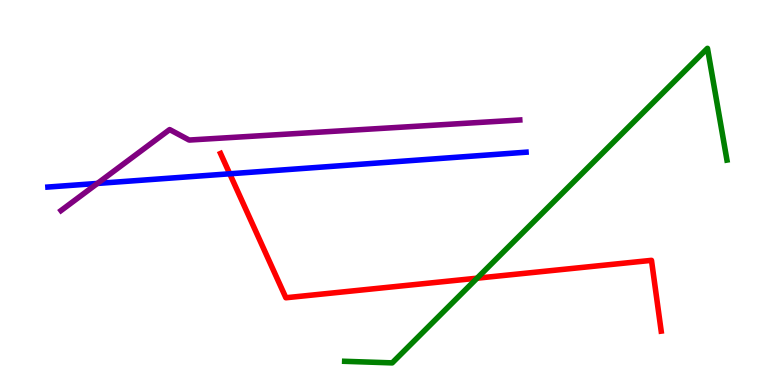[{'lines': ['blue', 'red'], 'intersections': [{'x': 2.96, 'y': 5.49}]}, {'lines': ['green', 'red'], 'intersections': [{'x': 6.16, 'y': 2.77}]}, {'lines': ['purple', 'red'], 'intersections': []}, {'lines': ['blue', 'green'], 'intersections': []}, {'lines': ['blue', 'purple'], 'intersections': [{'x': 1.26, 'y': 5.24}]}, {'lines': ['green', 'purple'], 'intersections': []}]